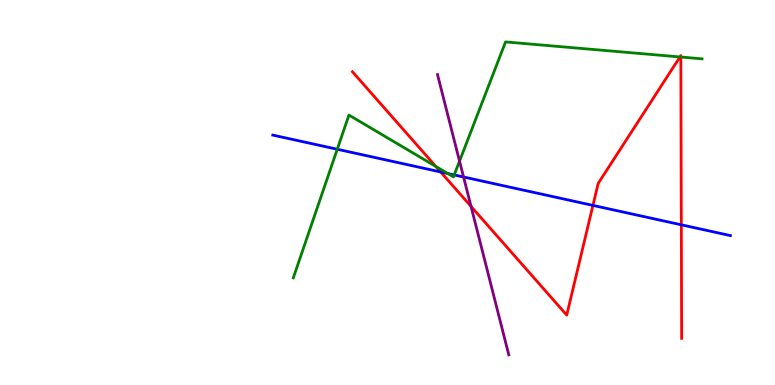[{'lines': ['blue', 'red'], 'intersections': [{'x': 5.69, 'y': 5.53}, {'x': 7.65, 'y': 4.66}, {'x': 8.79, 'y': 4.16}]}, {'lines': ['green', 'red'], 'intersections': [{'x': 5.62, 'y': 5.68}, {'x': 8.77, 'y': 8.52}, {'x': 8.78, 'y': 8.52}]}, {'lines': ['purple', 'red'], 'intersections': [{'x': 6.08, 'y': 4.64}]}, {'lines': ['blue', 'green'], 'intersections': [{'x': 4.35, 'y': 6.12}, {'x': 5.78, 'y': 5.49}, {'x': 5.86, 'y': 5.46}]}, {'lines': ['blue', 'purple'], 'intersections': [{'x': 5.98, 'y': 5.4}]}, {'lines': ['green', 'purple'], 'intersections': [{'x': 5.93, 'y': 5.81}]}]